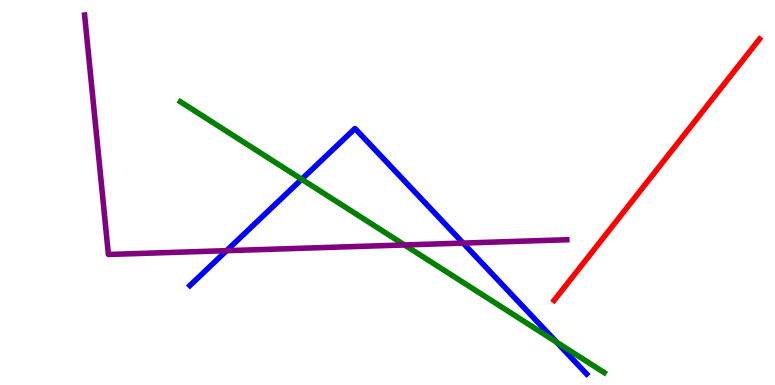[{'lines': ['blue', 'red'], 'intersections': []}, {'lines': ['green', 'red'], 'intersections': []}, {'lines': ['purple', 'red'], 'intersections': []}, {'lines': ['blue', 'green'], 'intersections': [{'x': 3.89, 'y': 5.34}, {'x': 7.18, 'y': 1.11}]}, {'lines': ['blue', 'purple'], 'intersections': [{'x': 2.92, 'y': 3.49}, {'x': 5.98, 'y': 3.69}]}, {'lines': ['green', 'purple'], 'intersections': [{'x': 5.22, 'y': 3.64}]}]